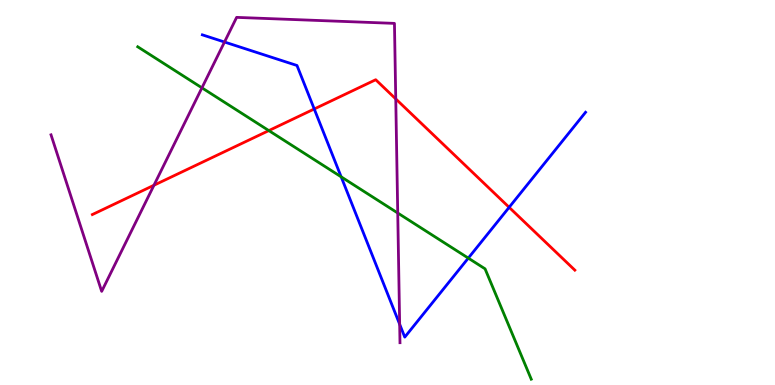[{'lines': ['blue', 'red'], 'intersections': [{'x': 4.05, 'y': 7.17}, {'x': 6.57, 'y': 4.62}]}, {'lines': ['green', 'red'], 'intersections': [{'x': 3.47, 'y': 6.61}]}, {'lines': ['purple', 'red'], 'intersections': [{'x': 1.99, 'y': 5.19}, {'x': 5.11, 'y': 7.43}]}, {'lines': ['blue', 'green'], 'intersections': [{'x': 4.4, 'y': 5.41}, {'x': 6.04, 'y': 3.3}]}, {'lines': ['blue', 'purple'], 'intersections': [{'x': 2.9, 'y': 8.91}, {'x': 5.16, 'y': 1.58}]}, {'lines': ['green', 'purple'], 'intersections': [{'x': 2.61, 'y': 7.72}, {'x': 5.13, 'y': 4.47}]}]